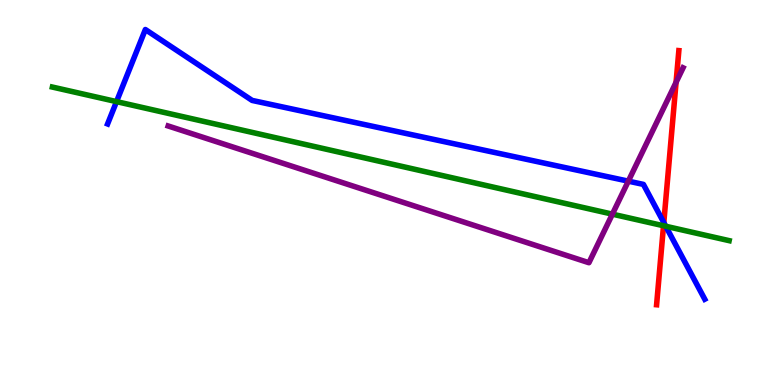[{'lines': ['blue', 'red'], 'intersections': [{'x': 8.57, 'y': 4.22}]}, {'lines': ['green', 'red'], 'intersections': [{'x': 8.56, 'y': 4.14}]}, {'lines': ['purple', 'red'], 'intersections': [{'x': 8.72, 'y': 7.86}]}, {'lines': ['blue', 'green'], 'intersections': [{'x': 1.5, 'y': 7.36}, {'x': 8.59, 'y': 4.12}]}, {'lines': ['blue', 'purple'], 'intersections': [{'x': 8.11, 'y': 5.29}]}, {'lines': ['green', 'purple'], 'intersections': [{'x': 7.9, 'y': 4.44}]}]